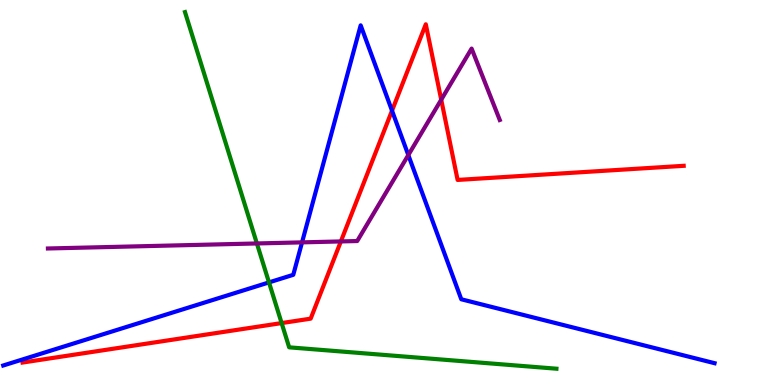[{'lines': ['blue', 'red'], 'intersections': [{'x': 5.06, 'y': 7.13}]}, {'lines': ['green', 'red'], 'intersections': [{'x': 3.63, 'y': 1.61}]}, {'lines': ['purple', 'red'], 'intersections': [{'x': 4.4, 'y': 3.73}, {'x': 5.69, 'y': 7.41}]}, {'lines': ['blue', 'green'], 'intersections': [{'x': 3.47, 'y': 2.66}]}, {'lines': ['blue', 'purple'], 'intersections': [{'x': 3.9, 'y': 3.7}, {'x': 5.27, 'y': 5.97}]}, {'lines': ['green', 'purple'], 'intersections': [{'x': 3.31, 'y': 3.68}]}]